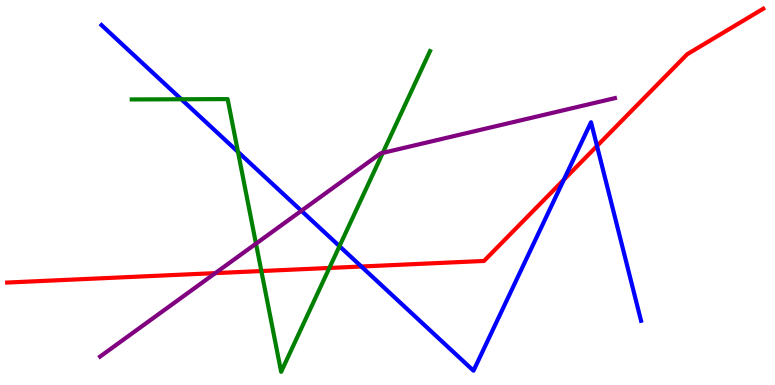[{'lines': ['blue', 'red'], 'intersections': [{'x': 4.66, 'y': 3.08}, {'x': 7.28, 'y': 5.33}, {'x': 7.7, 'y': 6.21}]}, {'lines': ['green', 'red'], 'intersections': [{'x': 3.37, 'y': 2.96}, {'x': 4.25, 'y': 3.04}]}, {'lines': ['purple', 'red'], 'intersections': [{'x': 2.78, 'y': 2.91}]}, {'lines': ['blue', 'green'], 'intersections': [{'x': 2.34, 'y': 7.42}, {'x': 3.07, 'y': 6.05}, {'x': 4.38, 'y': 3.61}]}, {'lines': ['blue', 'purple'], 'intersections': [{'x': 3.89, 'y': 4.53}]}, {'lines': ['green', 'purple'], 'intersections': [{'x': 3.3, 'y': 3.67}, {'x': 4.94, 'y': 6.03}]}]